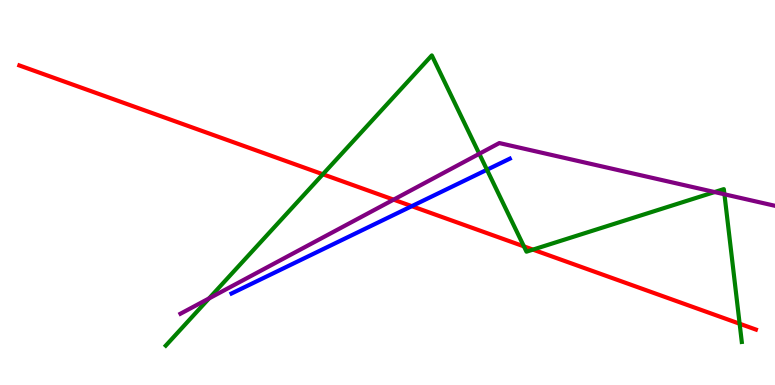[{'lines': ['blue', 'red'], 'intersections': [{'x': 5.31, 'y': 4.65}]}, {'lines': ['green', 'red'], 'intersections': [{'x': 4.17, 'y': 5.47}, {'x': 6.76, 'y': 3.6}, {'x': 6.88, 'y': 3.52}, {'x': 9.54, 'y': 1.59}]}, {'lines': ['purple', 'red'], 'intersections': [{'x': 5.08, 'y': 4.81}]}, {'lines': ['blue', 'green'], 'intersections': [{'x': 6.28, 'y': 5.59}]}, {'lines': ['blue', 'purple'], 'intersections': []}, {'lines': ['green', 'purple'], 'intersections': [{'x': 2.7, 'y': 2.25}, {'x': 6.18, 'y': 6.01}, {'x': 9.22, 'y': 5.01}, {'x': 9.35, 'y': 4.95}]}]